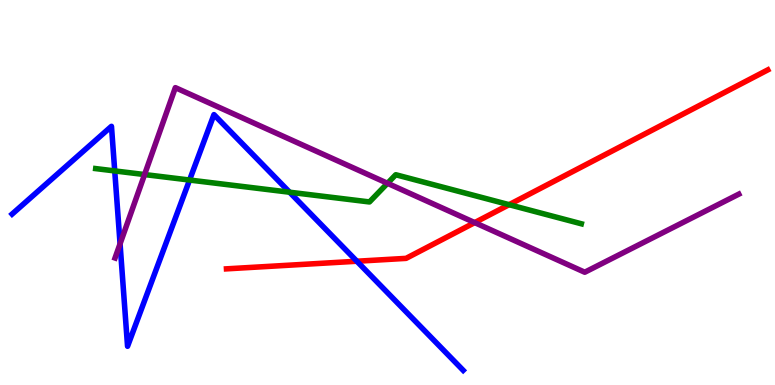[{'lines': ['blue', 'red'], 'intersections': [{'x': 4.6, 'y': 3.21}]}, {'lines': ['green', 'red'], 'intersections': [{'x': 6.57, 'y': 4.68}]}, {'lines': ['purple', 'red'], 'intersections': [{'x': 6.13, 'y': 4.22}]}, {'lines': ['blue', 'green'], 'intersections': [{'x': 1.48, 'y': 5.56}, {'x': 2.45, 'y': 5.32}, {'x': 3.74, 'y': 5.01}]}, {'lines': ['blue', 'purple'], 'intersections': [{'x': 1.55, 'y': 3.67}]}, {'lines': ['green', 'purple'], 'intersections': [{'x': 1.87, 'y': 5.47}, {'x': 5.0, 'y': 5.24}]}]